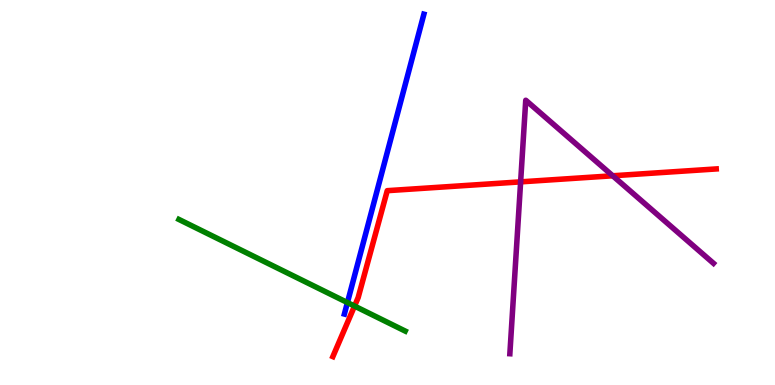[{'lines': ['blue', 'red'], 'intersections': []}, {'lines': ['green', 'red'], 'intersections': [{'x': 4.57, 'y': 2.05}]}, {'lines': ['purple', 'red'], 'intersections': [{'x': 6.72, 'y': 5.28}, {'x': 7.91, 'y': 5.43}]}, {'lines': ['blue', 'green'], 'intersections': [{'x': 4.48, 'y': 2.14}]}, {'lines': ['blue', 'purple'], 'intersections': []}, {'lines': ['green', 'purple'], 'intersections': []}]